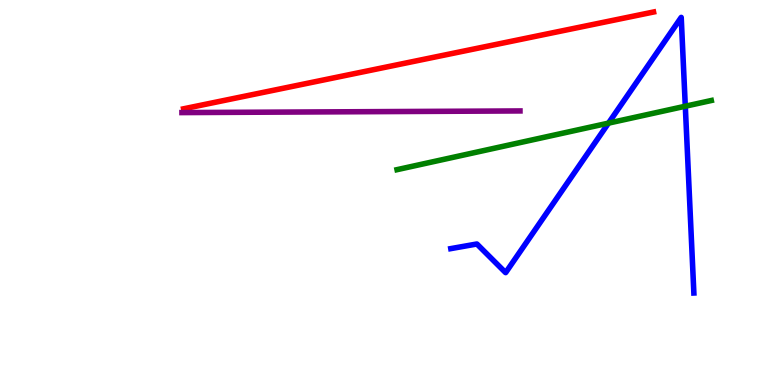[{'lines': ['blue', 'red'], 'intersections': []}, {'lines': ['green', 'red'], 'intersections': []}, {'lines': ['purple', 'red'], 'intersections': []}, {'lines': ['blue', 'green'], 'intersections': [{'x': 7.85, 'y': 6.8}, {'x': 8.84, 'y': 7.24}]}, {'lines': ['blue', 'purple'], 'intersections': []}, {'lines': ['green', 'purple'], 'intersections': []}]